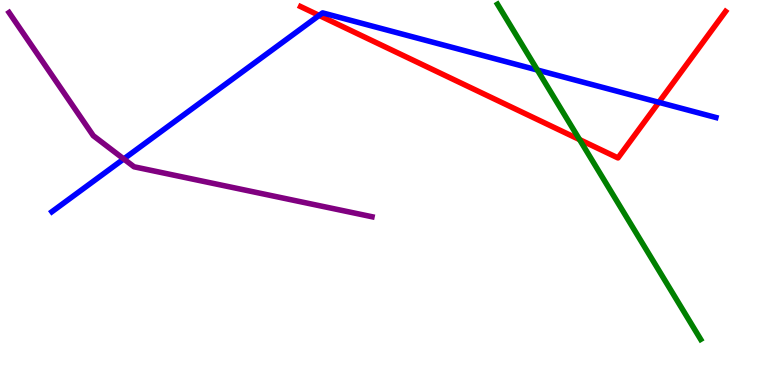[{'lines': ['blue', 'red'], 'intersections': [{'x': 4.12, 'y': 9.6}, {'x': 8.5, 'y': 7.34}]}, {'lines': ['green', 'red'], 'intersections': [{'x': 7.48, 'y': 6.37}]}, {'lines': ['purple', 'red'], 'intersections': []}, {'lines': ['blue', 'green'], 'intersections': [{'x': 6.93, 'y': 8.18}]}, {'lines': ['blue', 'purple'], 'intersections': [{'x': 1.6, 'y': 5.87}]}, {'lines': ['green', 'purple'], 'intersections': []}]